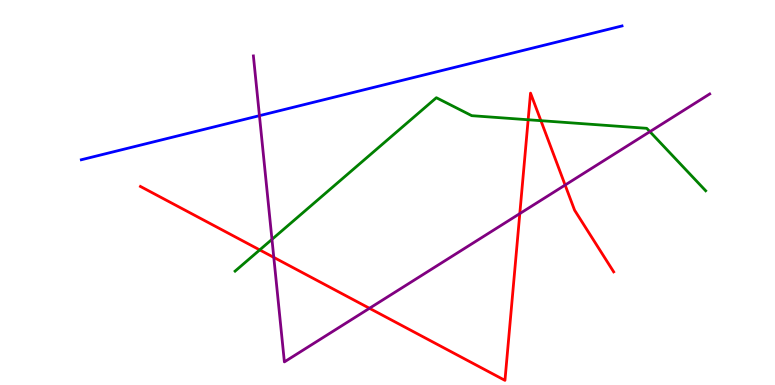[{'lines': ['blue', 'red'], 'intersections': []}, {'lines': ['green', 'red'], 'intersections': [{'x': 3.35, 'y': 3.51}, {'x': 6.81, 'y': 6.89}, {'x': 6.98, 'y': 6.87}]}, {'lines': ['purple', 'red'], 'intersections': [{'x': 3.53, 'y': 3.31}, {'x': 4.77, 'y': 1.99}, {'x': 6.71, 'y': 4.45}, {'x': 7.29, 'y': 5.19}]}, {'lines': ['blue', 'green'], 'intersections': []}, {'lines': ['blue', 'purple'], 'intersections': [{'x': 3.35, 'y': 7.0}]}, {'lines': ['green', 'purple'], 'intersections': [{'x': 3.51, 'y': 3.78}, {'x': 8.39, 'y': 6.58}]}]